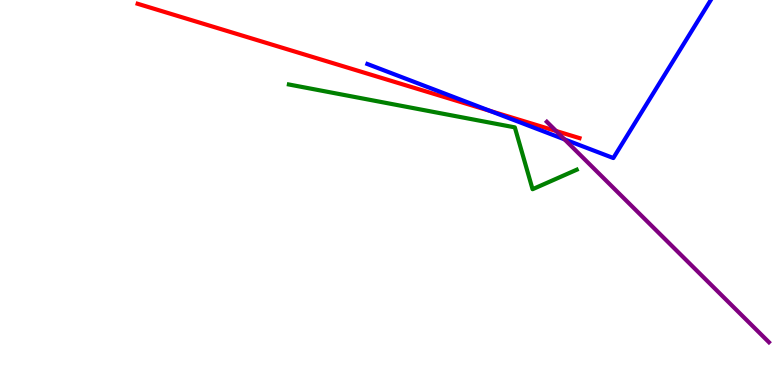[{'lines': ['blue', 'red'], 'intersections': [{'x': 6.33, 'y': 7.12}]}, {'lines': ['green', 'red'], 'intersections': []}, {'lines': ['purple', 'red'], 'intersections': [{'x': 7.18, 'y': 6.6}]}, {'lines': ['blue', 'green'], 'intersections': []}, {'lines': ['blue', 'purple'], 'intersections': [{'x': 7.28, 'y': 6.38}]}, {'lines': ['green', 'purple'], 'intersections': []}]